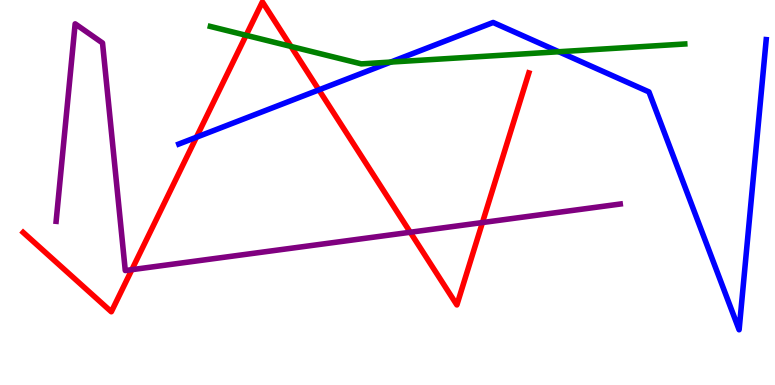[{'lines': ['blue', 'red'], 'intersections': [{'x': 2.53, 'y': 6.44}, {'x': 4.11, 'y': 7.67}]}, {'lines': ['green', 'red'], 'intersections': [{'x': 3.18, 'y': 9.08}, {'x': 3.75, 'y': 8.79}]}, {'lines': ['purple', 'red'], 'intersections': [{'x': 1.7, 'y': 3.0}, {'x': 5.29, 'y': 3.97}, {'x': 6.23, 'y': 4.22}]}, {'lines': ['blue', 'green'], 'intersections': [{'x': 5.04, 'y': 8.39}, {'x': 7.21, 'y': 8.66}]}, {'lines': ['blue', 'purple'], 'intersections': []}, {'lines': ['green', 'purple'], 'intersections': []}]